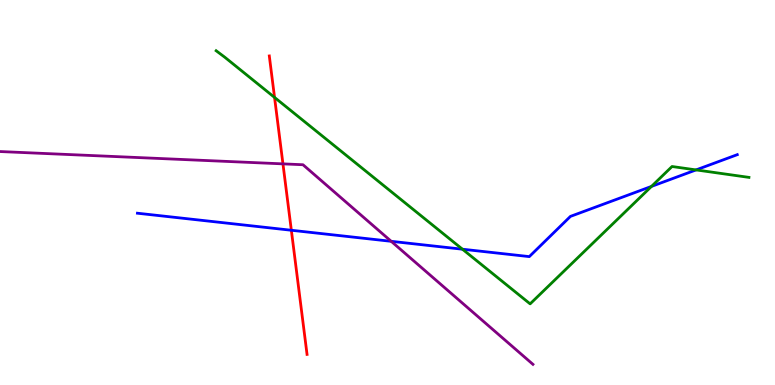[{'lines': ['blue', 'red'], 'intersections': [{'x': 3.76, 'y': 4.02}]}, {'lines': ['green', 'red'], 'intersections': [{'x': 3.54, 'y': 7.47}]}, {'lines': ['purple', 'red'], 'intersections': [{'x': 3.65, 'y': 5.74}]}, {'lines': ['blue', 'green'], 'intersections': [{'x': 5.97, 'y': 3.53}, {'x': 8.41, 'y': 5.16}, {'x': 8.98, 'y': 5.59}]}, {'lines': ['blue', 'purple'], 'intersections': [{'x': 5.05, 'y': 3.73}]}, {'lines': ['green', 'purple'], 'intersections': []}]